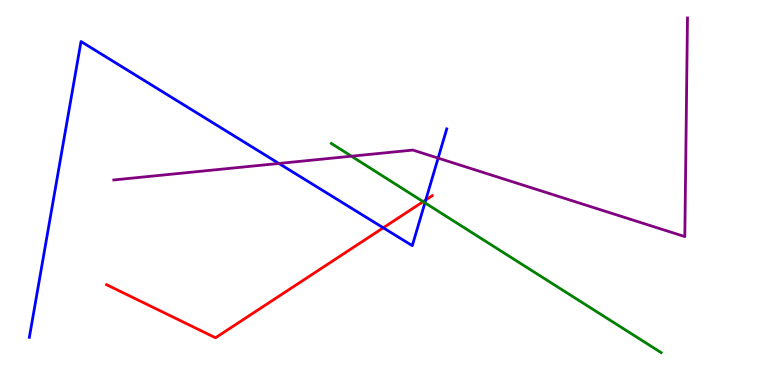[{'lines': ['blue', 'red'], 'intersections': [{'x': 4.95, 'y': 4.08}, {'x': 5.49, 'y': 4.81}]}, {'lines': ['green', 'red'], 'intersections': [{'x': 5.46, 'y': 4.76}]}, {'lines': ['purple', 'red'], 'intersections': []}, {'lines': ['blue', 'green'], 'intersections': [{'x': 5.48, 'y': 4.73}]}, {'lines': ['blue', 'purple'], 'intersections': [{'x': 3.6, 'y': 5.75}, {'x': 5.65, 'y': 5.89}]}, {'lines': ['green', 'purple'], 'intersections': [{'x': 4.53, 'y': 5.94}]}]